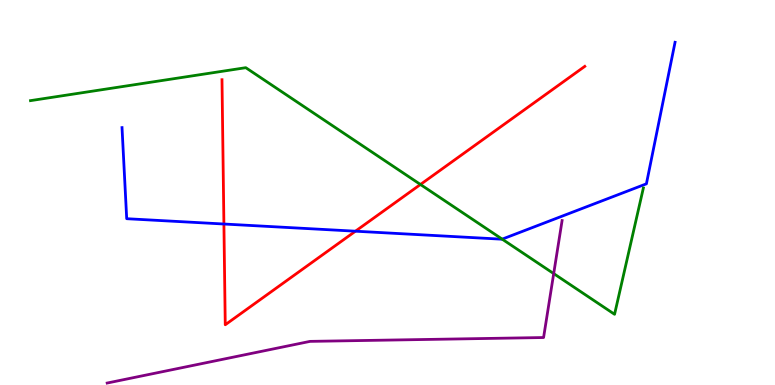[{'lines': ['blue', 'red'], 'intersections': [{'x': 2.89, 'y': 4.18}, {'x': 4.59, 'y': 3.99}]}, {'lines': ['green', 'red'], 'intersections': [{'x': 5.43, 'y': 5.21}]}, {'lines': ['purple', 'red'], 'intersections': []}, {'lines': ['blue', 'green'], 'intersections': [{'x': 6.48, 'y': 3.79}]}, {'lines': ['blue', 'purple'], 'intersections': []}, {'lines': ['green', 'purple'], 'intersections': [{'x': 7.14, 'y': 2.89}]}]